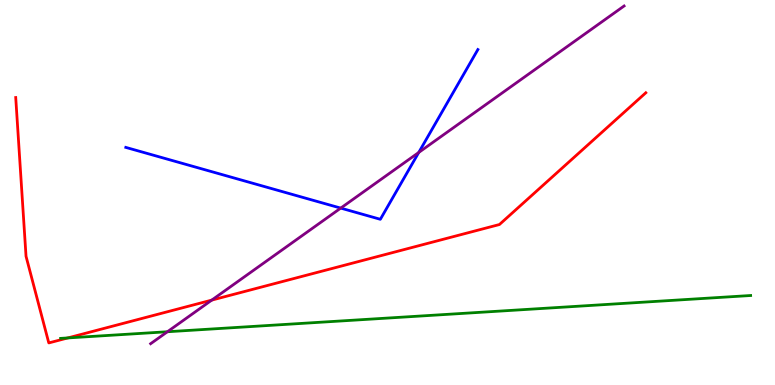[{'lines': ['blue', 'red'], 'intersections': []}, {'lines': ['green', 'red'], 'intersections': [{'x': 0.875, 'y': 1.22}]}, {'lines': ['purple', 'red'], 'intersections': [{'x': 2.73, 'y': 2.2}]}, {'lines': ['blue', 'green'], 'intersections': []}, {'lines': ['blue', 'purple'], 'intersections': [{'x': 4.4, 'y': 4.59}, {'x': 5.4, 'y': 6.04}]}, {'lines': ['green', 'purple'], 'intersections': [{'x': 2.16, 'y': 1.38}]}]